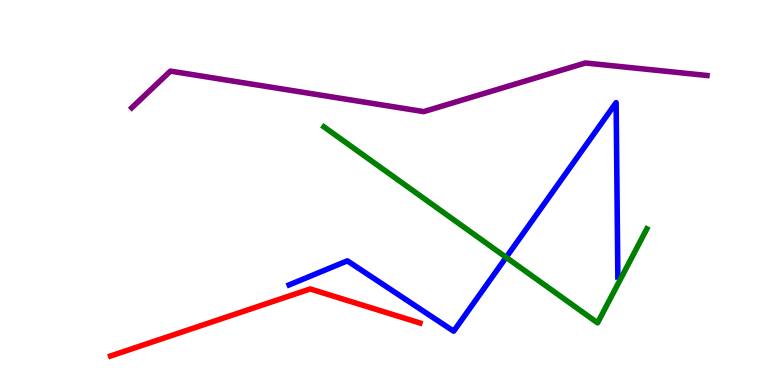[{'lines': ['blue', 'red'], 'intersections': []}, {'lines': ['green', 'red'], 'intersections': []}, {'lines': ['purple', 'red'], 'intersections': []}, {'lines': ['blue', 'green'], 'intersections': [{'x': 6.53, 'y': 3.32}]}, {'lines': ['blue', 'purple'], 'intersections': []}, {'lines': ['green', 'purple'], 'intersections': []}]